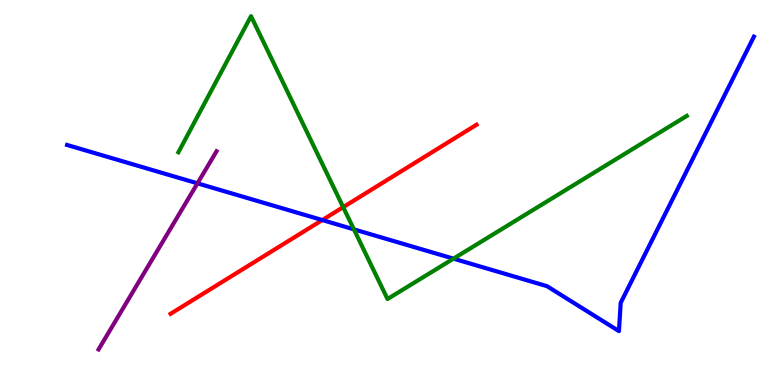[{'lines': ['blue', 'red'], 'intersections': [{'x': 4.16, 'y': 4.28}]}, {'lines': ['green', 'red'], 'intersections': [{'x': 4.43, 'y': 4.62}]}, {'lines': ['purple', 'red'], 'intersections': []}, {'lines': ['blue', 'green'], 'intersections': [{'x': 4.57, 'y': 4.04}, {'x': 5.85, 'y': 3.28}]}, {'lines': ['blue', 'purple'], 'intersections': [{'x': 2.55, 'y': 5.24}]}, {'lines': ['green', 'purple'], 'intersections': []}]